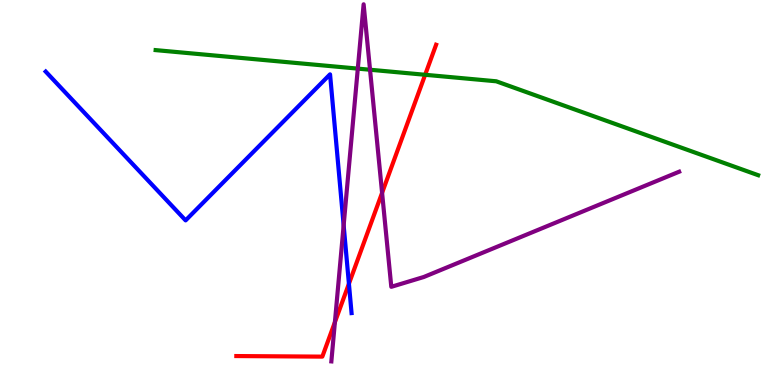[{'lines': ['blue', 'red'], 'intersections': [{'x': 4.5, 'y': 2.63}]}, {'lines': ['green', 'red'], 'intersections': [{'x': 5.49, 'y': 8.06}]}, {'lines': ['purple', 'red'], 'intersections': [{'x': 4.32, 'y': 1.63}, {'x': 4.93, 'y': 4.99}]}, {'lines': ['blue', 'green'], 'intersections': []}, {'lines': ['blue', 'purple'], 'intersections': [{'x': 4.43, 'y': 4.15}]}, {'lines': ['green', 'purple'], 'intersections': [{'x': 4.62, 'y': 8.22}, {'x': 4.77, 'y': 8.19}]}]